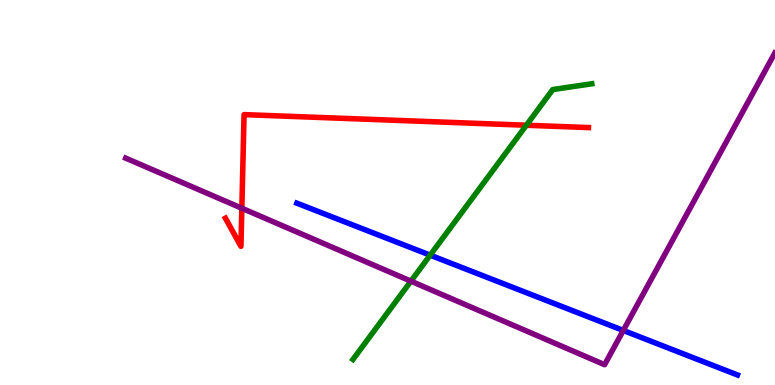[{'lines': ['blue', 'red'], 'intersections': []}, {'lines': ['green', 'red'], 'intersections': [{'x': 6.79, 'y': 6.75}]}, {'lines': ['purple', 'red'], 'intersections': [{'x': 3.12, 'y': 4.59}]}, {'lines': ['blue', 'green'], 'intersections': [{'x': 5.55, 'y': 3.37}]}, {'lines': ['blue', 'purple'], 'intersections': [{'x': 8.04, 'y': 1.42}]}, {'lines': ['green', 'purple'], 'intersections': [{'x': 5.3, 'y': 2.7}]}]